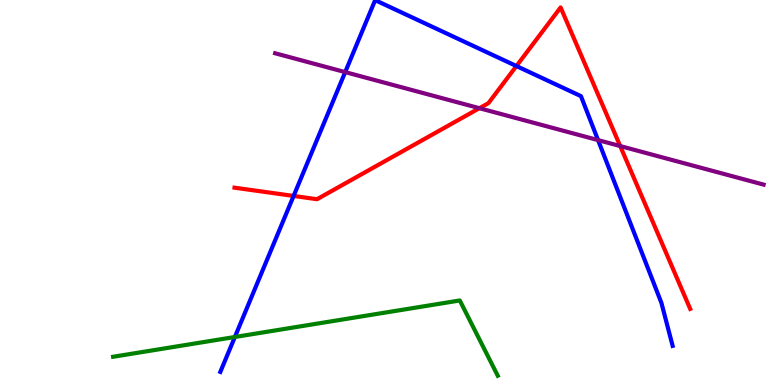[{'lines': ['blue', 'red'], 'intersections': [{'x': 3.79, 'y': 4.91}, {'x': 6.66, 'y': 8.28}]}, {'lines': ['green', 'red'], 'intersections': []}, {'lines': ['purple', 'red'], 'intersections': [{'x': 6.19, 'y': 7.19}, {'x': 8.0, 'y': 6.21}]}, {'lines': ['blue', 'green'], 'intersections': [{'x': 3.03, 'y': 1.25}]}, {'lines': ['blue', 'purple'], 'intersections': [{'x': 4.45, 'y': 8.13}, {'x': 7.72, 'y': 6.36}]}, {'lines': ['green', 'purple'], 'intersections': []}]